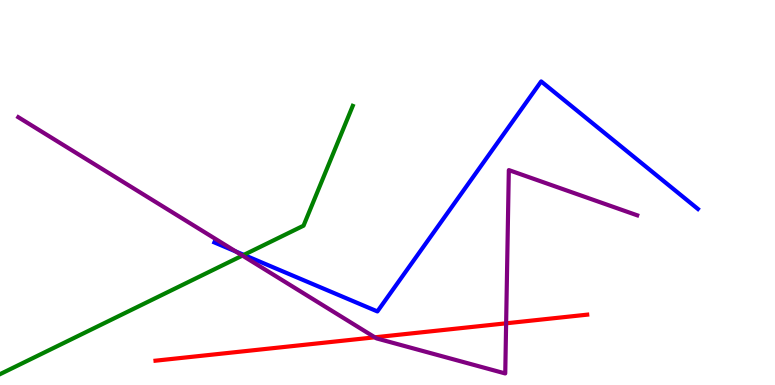[{'lines': ['blue', 'red'], 'intersections': []}, {'lines': ['green', 'red'], 'intersections': []}, {'lines': ['purple', 'red'], 'intersections': [{'x': 4.84, 'y': 1.24}, {'x': 6.53, 'y': 1.6}]}, {'lines': ['blue', 'green'], 'intersections': [{'x': 3.15, 'y': 3.38}]}, {'lines': ['blue', 'purple'], 'intersections': [{'x': 3.04, 'y': 3.47}]}, {'lines': ['green', 'purple'], 'intersections': [{'x': 3.13, 'y': 3.36}]}]